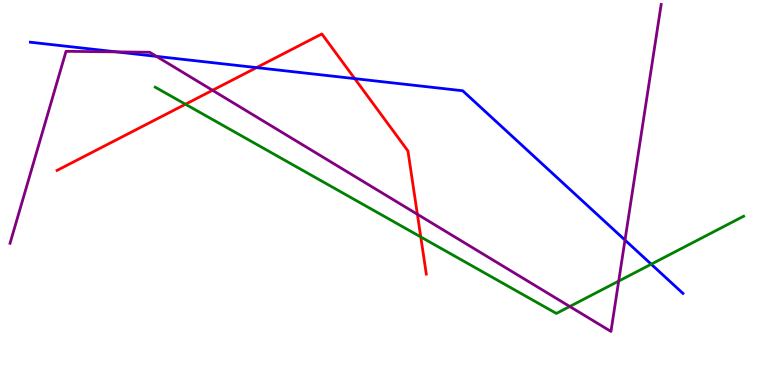[{'lines': ['blue', 'red'], 'intersections': [{'x': 3.31, 'y': 8.24}, {'x': 4.58, 'y': 7.96}]}, {'lines': ['green', 'red'], 'intersections': [{'x': 2.39, 'y': 7.29}, {'x': 5.43, 'y': 3.85}]}, {'lines': ['purple', 'red'], 'intersections': [{'x': 2.74, 'y': 7.65}, {'x': 5.39, 'y': 4.43}]}, {'lines': ['blue', 'green'], 'intersections': [{'x': 8.4, 'y': 3.14}]}, {'lines': ['blue', 'purple'], 'intersections': [{'x': 1.5, 'y': 8.65}, {'x': 2.02, 'y': 8.54}, {'x': 8.06, 'y': 3.76}]}, {'lines': ['green', 'purple'], 'intersections': [{'x': 7.35, 'y': 2.04}, {'x': 7.98, 'y': 2.7}]}]